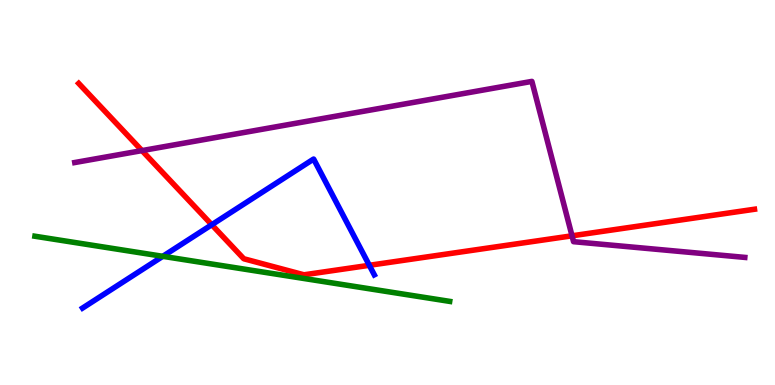[{'lines': ['blue', 'red'], 'intersections': [{'x': 2.73, 'y': 4.16}, {'x': 4.77, 'y': 3.11}]}, {'lines': ['green', 'red'], 'intersections': []}, {'lines': ['purple', 'red'], 'intersections': [{'x': 1.83, 'y': 6.09}, {'x': 7.38, 'y': 3.88}]}, {'lines': ['blue', 'green'], 'intersections': [{'x': 2.1, 'y': 3.34}]}, {'lines': ['blue', 'purple'], 'intersections': []}, {'lines': ['green', 'purple'], 'intersections': []}]